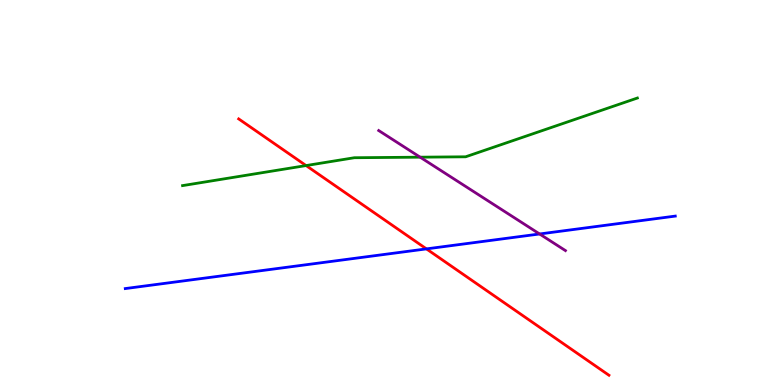[{'lines': ['blue', 'red'], 'intersections': [{'x': 5.5, 'y': 3.54}]}, {'lines': ['green', 'red'], 'intersections': [{'x': 3.95, 'y': 5.7}]}, {'lines': ['purple', 'red'], 'intersections': []}, {'lines': ['blue', 'green'], 'intersections': []}, {'lines': ['blue', 'purple'], 'intersections': [{'x': 6.96, 'y': 3.92}]}, {'lines': ['green', 'purple'], 'intersections': [{'x': 5.42, 'y': 5.92}]}]